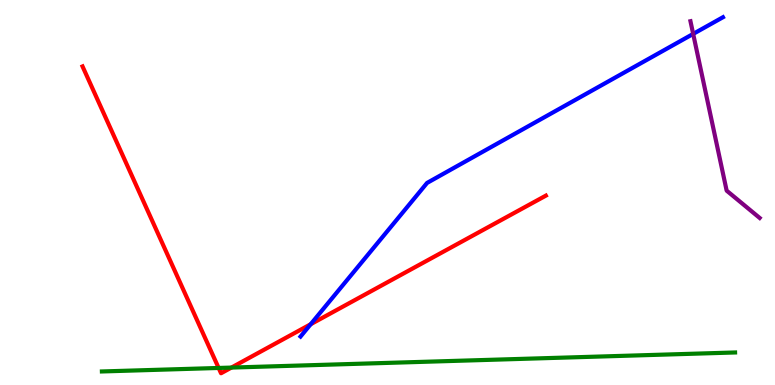[{'lines': ['blue', 'red'], 'intersections': [{'x': 4.01, 'y': 1.58}]}, {'lines': ['green', 'red'], 'intersections': [{'x': 2.82, 'y': 0.443}, {'x': 2.99, 'y': 0.453}]}, {'lines': ['purple', 'red'], 'intersections': []}, {'lines': ['blue', 'green'], 'intersections': []}, {'lines': ['blue', 'purple'], 'intersections': [{'x': 8.94, 'y': 9.12}]}, {'lines': ['green', 'purple'], 'intersections': []}]